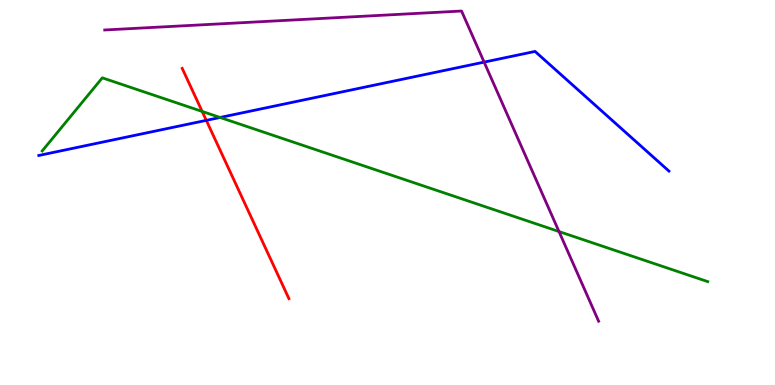[{'lines': ['blue', 'red'], 'intersections': [{'x': 2.66, 'y': 6.87}]}, {'lines': ['green', 'red'], 'intersections': [{'x': 2.61, 'y': 7.11}]}, {'lines': ['purple', 'red'], 'intersections': []}, {'lines': ['blue', 'green'], 'intersections': [{'x': 2.84, 'y': 6.95}]}, {'lines': ['blue', 'purple'], 'intersections': [{'x': 6.25, 'y': 8.39}]}, {'lines': ['green', 'purple'], 'intersections': [{'x': 7.21, 'y': 3.99}]}]